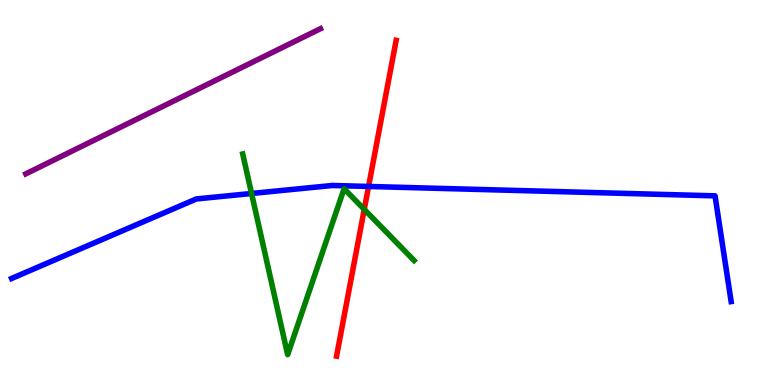[{'lines': ['blue', 'red'], 'intersections': [{'x': 4.76, 'y': 5.16}]}, {'lines': ['green', 'red'], 'intersections': [{'x': 4.7, 'y': 4.56}]}, {'lines': ['purple', 'red'], 'intersections': []}, {'lines': ['blue', 'green'], 'intersections': [{'x': 3.25, 'y': 4.97}]}, {'lines': ['blue', 'purple'], 'intersections': []}, {'lines': ['green', 'purple'], 'intersections': []}]